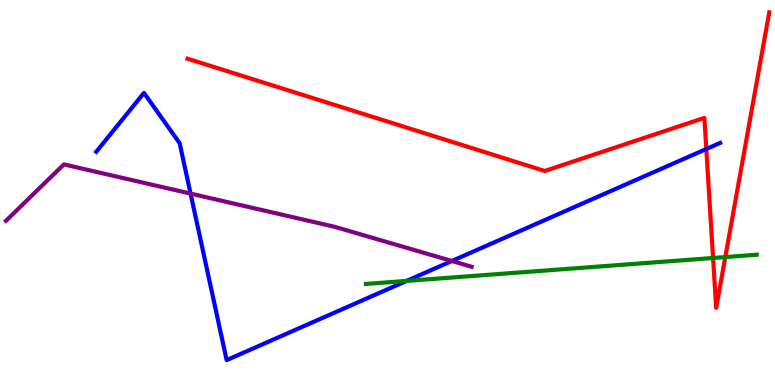[{'lines': ['blue', 'red'], 'intersections': [{'x': 9.11, 'y': 6.13}]}, {'lines': ['green', 'red'], 'intersections': [{'x': 9.2, 'y': 3.3}, {'x': 9.36, 'y': 3.32}]}, {'lines': ['purple', 'red'], 'intersections': []}, {'lines': ['blue', 'green'], 'intersections': [{'x': 5.25, 'y': 2.7}]}, {'lines': ['blue', 'purple'], 'intersections': [{'x': 2.46, 'y': 4.97}, {'x': 5.83, 'y': 3.22}]}, {'lines': ['green', 'purple'], 'intersections': []}]